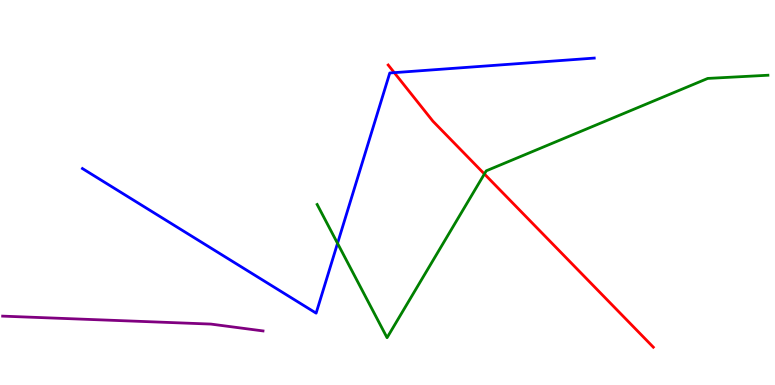[{'lines': ['blue', 'red'], 'intersections': [{'x': 5.09, 'y': 8.11}]}, {'lines': ['green', 'red'], 'intersections': [{'x': 6.25, 'y': 5.48}]}, {'lines': ['purple', 'red'], 'intersections': []}, {'lines': ['blue', 'green'], 'intersections': [{'x': 4.36, 'y': 3.68}]}, {'lines': ['blue', 'purple'], 'intersections': []}, {'lines': ['green', 'purple'], 'intersections': []}]